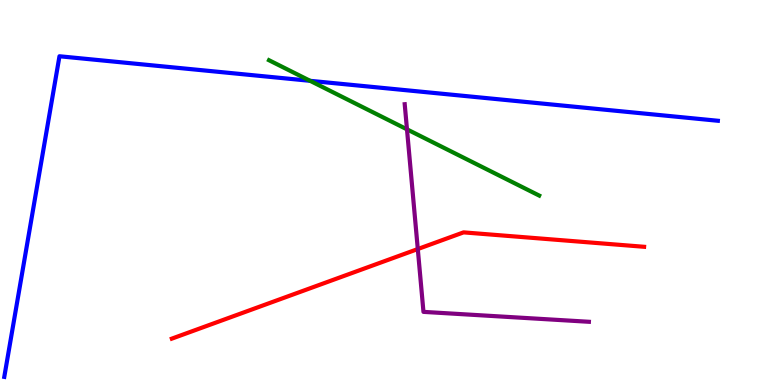[{'lines': ['blue', 'red'], 'intersections': []}, {'lines': ['green', 'red'], 'intersections': []}, {'lines': ['purple', 'red'], 'intersections': [{'x': 5.39, 'y': 3.53}]}, {'lines': ['blue', 'green'], 'intersections': [{'x': 4.0, 'y': 7.9}]}, {'lines': ['blue', 'purple'], 'intersections': []}, {'lines': ['green', 'purple'], 'intersections': [{'x': 5.25, 'y': 6.64}]}]